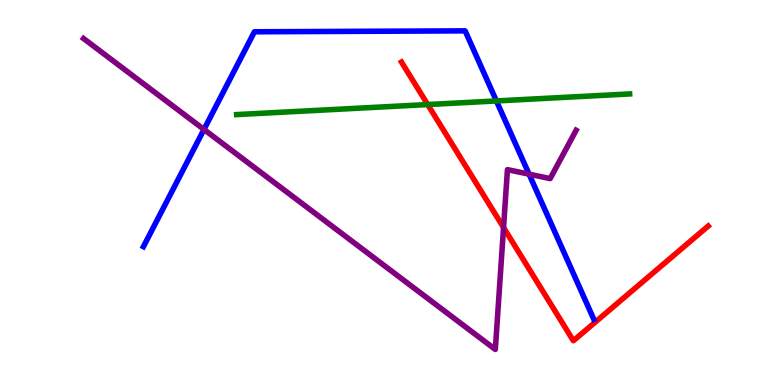[{'lines': ['blue', 'red'], 'intersections': []}, {'lines': ['green', 'red'], 'intersections': [{'x': 5.52, 'y': 7.28}]}, {'lines': ['purple', 'red'], 'intersections': [{'x': 6.5, 'y': 4.09}]}, {'lines': ['blue', 'green'], 'intersections': [{'x': 6.41, 'y': 7.38}]}, {'lines': ['blue', 'purple'], 'intersections': [{'x': 2.63, 'y': 6.64}, {'x': 6.83, 'y': 5.48}]}, {'lines': ['green', 'purple'], 'intersections': []}]